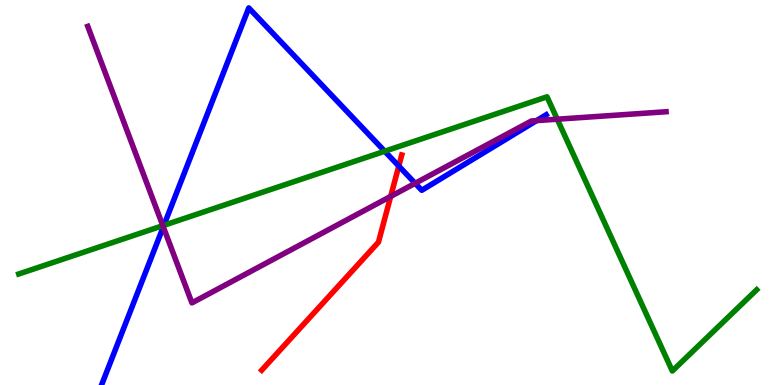[{'lines': ['blue', 'red'], 'intersections': [{'x': 5.15, 'y': 5.69}]}, {'lines': ['green', 'red'], 'intersections': []}, {'lines': ['purple', 'red'], 'intersections': [{'x': 5.04, 'y': 4.9}]}, {'lines': ['blue', 'green'], 'intersections': [{'x': 2.11, 'y': 4.15}, {'x': 4.96, 'y': 6.07}]}, {'lines': ['blue', 'purple'], 'intersections': [{'x': 2.11, 'y': 4.11}, {'x': 5.36, 'y': 5.24}, {'x': 6.92, 'y': 6.87}]}, {'lines': ['green', 'purple'], 'intersections': [{'x': 2.1, 'y': 4.14}, {'x': 7.19, 'y': 6.9}]}]